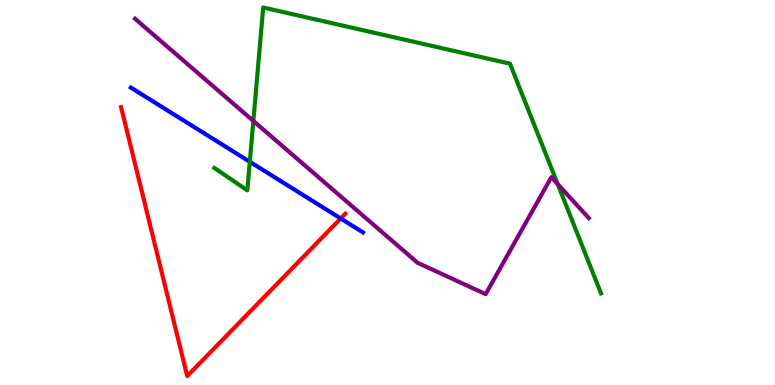[{'lines': ['blue', 'red'], 'intersections': [{'x': 4.4, 'y': 4.32}]}, {'lines': ['green', 'red'], 'intersections': []}, {'lines': ['purple', 'red'], 'intersections': []}, {'lines': ['blue', 'green'], 'intersections': [{'x': 3.22, 'y': 5.8}]}, {'lines': ['blue', 'purple'], 'intersections': []}, {'lines': ['green', 'purple'], 'intersections': [{'x': 3.27, 'y': 6.86}, {'x': 7.2, 'y': 5.22}]}]